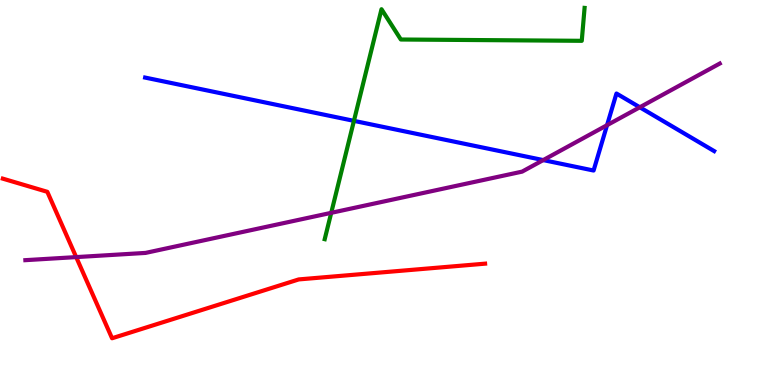[{'lines': ['blue', 'red'], 'intersections': []}, {'lines': ['green', 'red'], 'intersections': []}, {'lines': ['purple', 'red'], 'intersections': [{'x': 0.983, 'y': 3.32}]}, {'lines': ['blue', 'green'], 'intersections': [{'x': 4.57, 'y': 6.86}]}, {'lines': ['blue', 'purple'], 'intersections': [{'x': 7.01, 'y': 5.84}, {'x': 7.83, 'y': 6.75}, {'x': 8.26, 'y': 7.21}]}, {'lines': ['green', 'purple'], 'intersections': [{'x': 4.27, 'y': 4.47}]}]